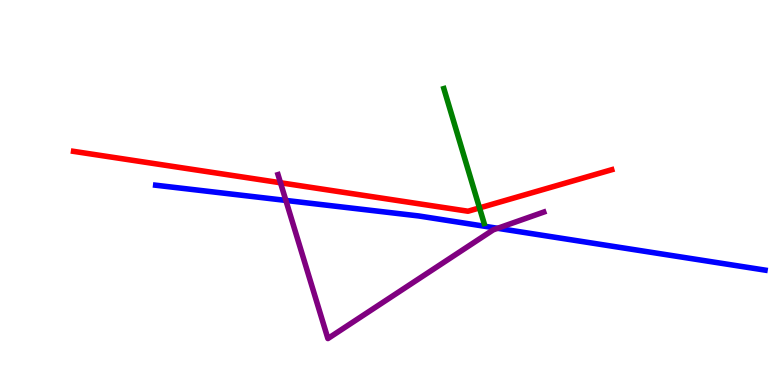[{'lines': ['blue', 'red'], 'intersections': []}, {'lines': ['green', 'red'], 'intersections': [{'x': 6.19, 'y': 4.6}]}, {'lines': ['purple', 'red'], 'intersections': [{'x': 3.62, 'y': 5.25}]}, {'lines': ['blue', 'green'], 'intersections': []}, {'lines': ['blue', 'purple'], 'intersections': [{'x': 3.69, 'y': 4.79}, {'x': 6.42, 'y': 4.07}]}, {'lines': ['green', 'purple'], 'intersections': []}]